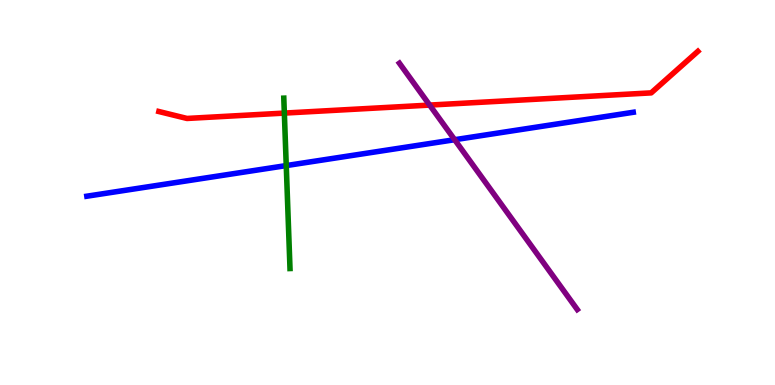[{'lines': ['blue', 'red'], 'intersections': []}, {'lines': ['green', 'red'], 'intersections': [{'x': 3.67, 'y': 7.06}]}, {'lines': ['purple', 'red'], 'intersections': [{'x': 5.54, 'y': 7.27}]}, {'lines': ['blue', 'green'], 'intersections': [{'x': 3.69, 'y': 5.7}]}, {'lines': ['blue', 'purple'], 'intersections': [{'x': 5.87, 'y': 6.37}]}, {'lines': ['green', 'purple'], 'intersections': []}]